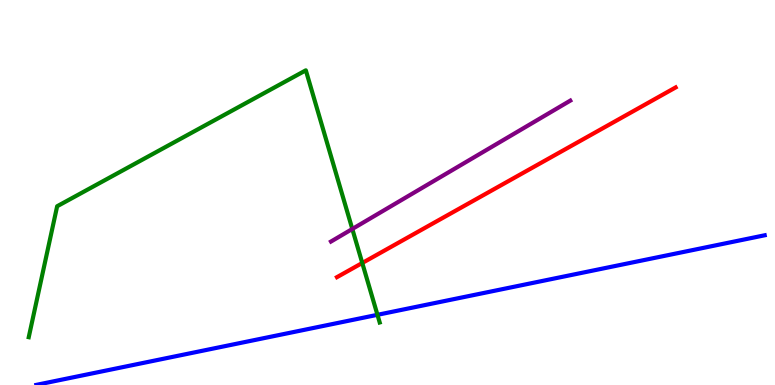[{'lines': ['blue', 'red'], 'intersections': []}, {'lines': ['green', 'red'], 'intersections': [{'x': 4.67, 'y': 3.17}]}, {'lines': ['purple', 'red'], 'intersections': []}, {'lines': ['blue', 'green'], 'intersections': [{'x': 4.87, 'y': 1.82}]}, {'lines': ['blue', 'purple'], 'intersections': []}, {'lines': ['green', 'purple'], 'intersections': [{'x': 4.55, 'y': 4.05}]}]